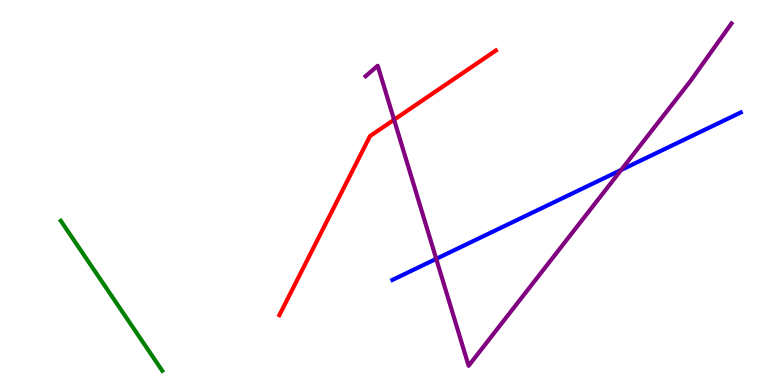[{'lines': ['blue', 'red'], 'intersections': []}, {'lines': ['green', 'red'], 'intersections': []}, {'lines': ['purple', 'red'], 'intersections': [{'x': 5.08, 'y': 6.89}]}, {'lines': ['blue', 'green'], 'intersections': []}, {'lines': ['blue', 'purple'], 'intersections': [{'x': 5.63, 'y': 3.28}, {'x': 8.02, 'y': 5.59}]}, {'lines': ['green', 'purple'], 'intersections': []}]